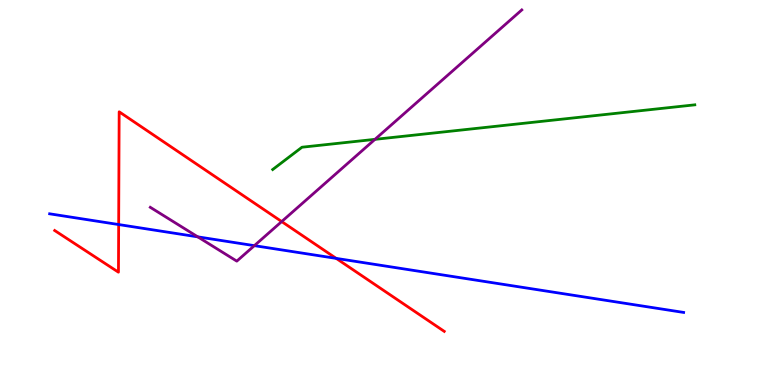[{'lines': ['blue', 'red'], 'intersections': [{'x': 1.53, 'y': 4.17}, {'x': 4.34, 'y': 3.29}]}, {'lines': ['green', 'red'], 'intersections': []}, {'lines': ['purple', 'red'], 'intersections': [{'x': 3.63, 'y': 4.25}]}, {'lines': ['blue', 'green'], 'intersections': []}, {'lines': ['blue', 'purple'], 'intersections': [{'x': 2.55, 'y': 3.85}, {'x': 3.28, 'y': 3.62}]}, {'lines': ['green', 'purple'], 'intersections': [{'x': 4.84, 'y': 6.38}]}]